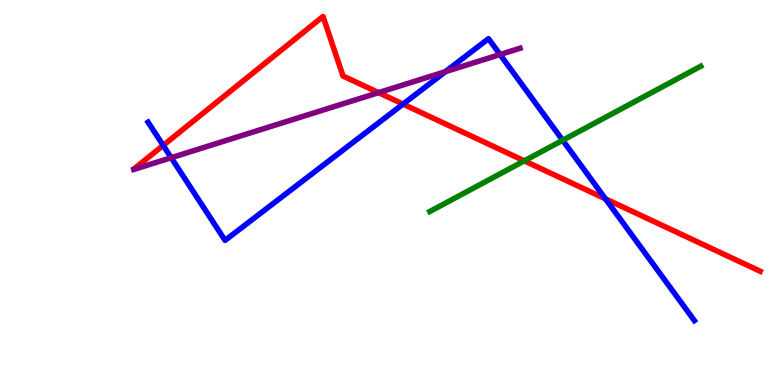[{'lines': ['blue', 'red'], 'intersections': [{'x': 2.11, 'y': 6.22}, {'x': 5.2, 'y': 7.3}, {'x': 7.81, 'y': 4.84}]}, {'lines': ['green', 'red'], 'intersections': [{'x': 6.77, 'y': 5.82}]}, {'lines': ['purple', 'red'], 'intersections': [{'x': 4.88, 'y': 7.59}]}, {'lines': ['blue', 'green'], 'intersections': [{'x': 7.26, 'y': 6.36}]}, {'lines': ['blue', 'purple'], 'intersections': [{'x': 2.21, 'y': 5.9}, {'x': 5.75, 'y': 8.14}, {'x': 6.45, 'y': 8.58}]}, {'lines': ['green', 'purple'], 'intersections': []}]